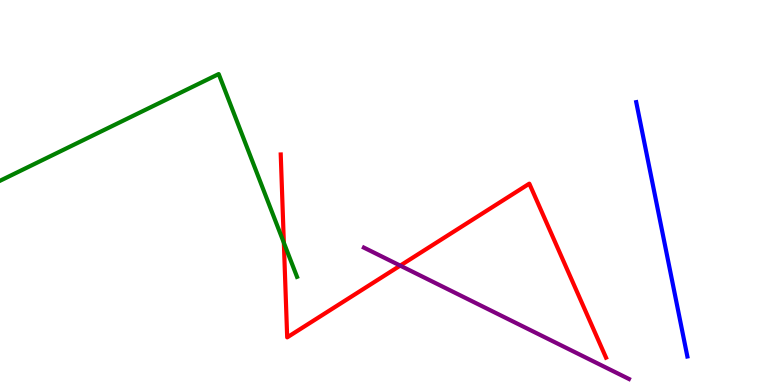[{'lines': ['blue', 'red'], 'intersections': []}, {'lines': ['green', 'red'], 'intersections': [{'x': 3.66, 'y': 3.7}]}, {'lines': ['purple', 'red'], 'intersections': [{'x': 5.16, 'y': 3.1}]}, {'lines': ['blue', 'green'], 'intersections': []}, {'lines': ['blue', 'purple'], 'intersections': []}, {'lines': ['green', 'purple'], 'intersections': []}]